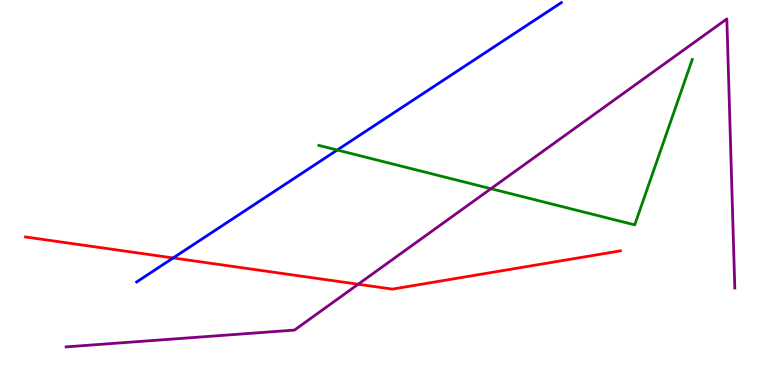[{'lines': ['blue', 'red'], 'intersections': [{'x': 2.23, 'y': 3.3}]}, {'lines': ['green', 'red'], 'intersections': []}, {'lines': ['purple', 'red'], 'intersections': [{'x': 4.62, 'y': 2.62}]}, {'lines': ['blue', 'green'], 'intersections': [{'x': 4.35, 'y': 6.1}]}, {'lines': ['blue', 'purple'], 'intersections': []}, {'lines': ['green', 'purple'], 'intersections': [{'x': 6.33, 'y': 5.1}]}]